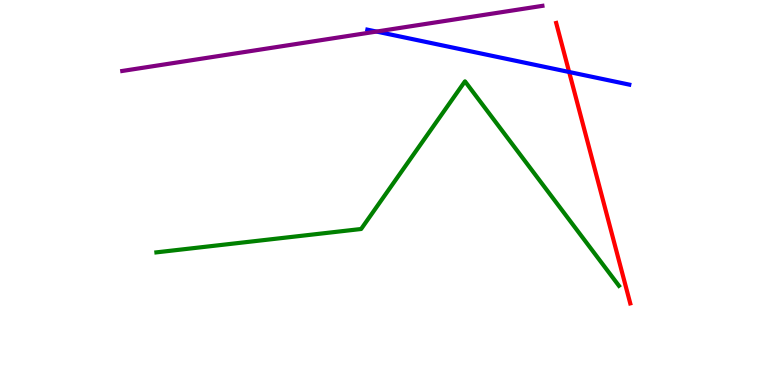[{'lines': ['blue', 'red'], 'intersections': [{'x': 7.34, 'y': 8.13}]}, {'lines': ['green', 'red'], 'intersections': []}, {'lines': ['purple', 'red'], 'intersections': []}, {'lines': ['blue', 'green'], 'intersections': []}, {'lines': ['blue', 'purple'], 'intersections': [{'x': 4.86, 'y': 9.18}]}, {'lines': ['green', 'purple'], 'intersections': []}]